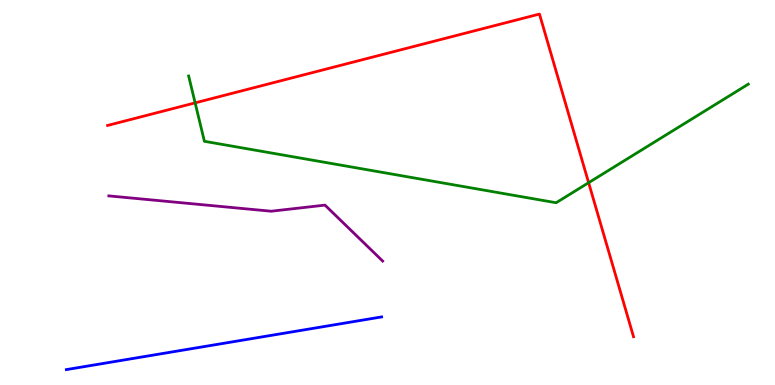[{'lines': ['blue', 'red'], 'intersections': []}, {'lines': ['green', 'red'], 'intersections': [{'x': 2.52, 'y': 7.33}, {'x': 7.6, 'y': 5.25}]}, {'lines': ['purple', 'red'], 'intersections': []}, {'lines': ['blue', 'green'], 'intersections': []}, {'lines': ['blue', 'purple'], 'intersections': []}, {'lines': ['green', 'purple'], 'intersections': []}]